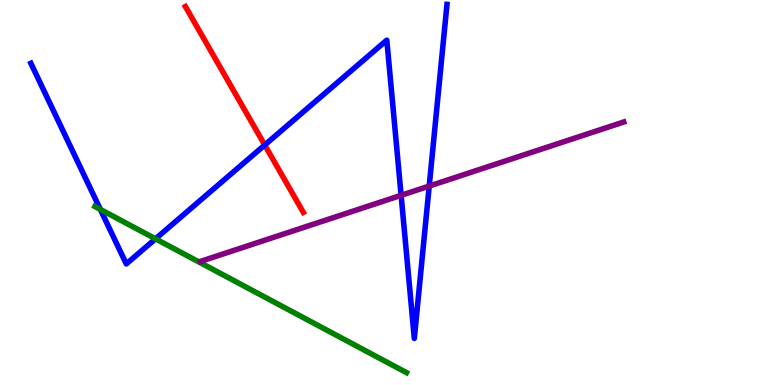[{'lines': ['blue', 'red'], 'intersections': [{'x': 3.42, 'y': 6.23}]}, {'lines': ['green', 'red'], 'intersections': []}, {'lines': ['purple', 'red'], 'intersections': []}, {'lines': ['blue', 'green'], 'intersections': [{'x': 1.29, 'y': 4.56}, {'x': 2.01, 'y': 3.8}]}, {'lines': ['blue', 'purple'], 'intersections': [{'x': 5.18, 'y': 4.93}, {'x': 5.54, 'y': 5.17}]}, {'lines': ['green', 'purple'], 'intersections': []}]